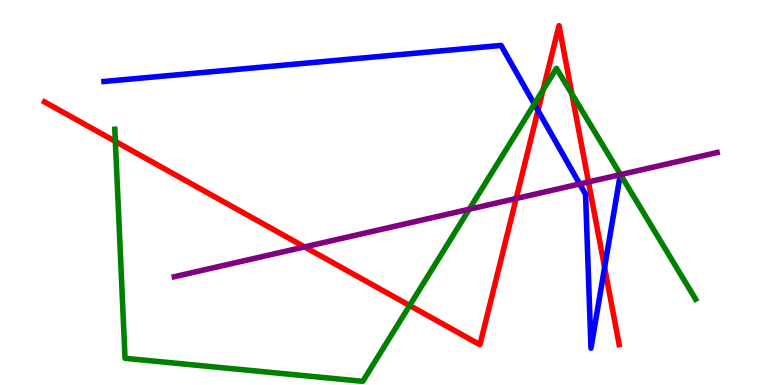[{'lines': ['blue', 'red'], 'intersections': [{'x': 6.94, 'y': 7.13}, {'x': 7.8, 'y': 3.05}]}, {'lines': ['green', 'red'], 'intersections': [{'x': 1.49, 'y': 6.33}, {'x': 5.29, 'y': 2.06}, {'x': 7.01, 'y': 7.67}, {'x': 7.38, 'y': 7.56}]}, {'lines': ['purple', 'red'], 'intersections': [{'x': 3.93, 'y': 3.59}, {'x': 6.66, 'y': 4.84}, {'x': 7.59, 'y': 5.27}]}, {'lines': ['blue', 'green'], 'intersections': [{'x': 6.89, 'y': 7.3}]}, {'lines': ['blue', 'purple'], 'intersections': [{'x': 7.48, 'y': 5.22}]}, {'lines': ['green', 'purple'], 'intersections': [{'x': 6.05, 'y': 4.57}, {'x': 8.01, 'y': 5.46}]}]